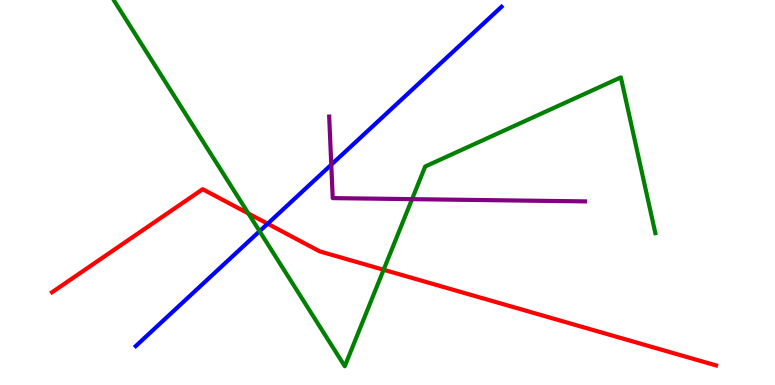[{'lines': ['blue', 'red'], 'intersections': [{'x': 3.45, 'y': 4.19}]}, {'lines': ['green', 'red'], 'intersections': [{'x': 3.21, 'y': 4.45}, {'x': 4.95, 'y': 2.99}]}, {'lines': ['purple', 'red'], 'intersections': []}, {'lines': ['blue', 'green'], 'intersections': [{'x': 3.35, 'y': 3.99}]}, {'lines': ['blue', 'purple'], 'intersections': [{'x': 4.27, 'y': 5.72}]}, {'lines': ['green', 'purple'], 'intersections': [{'x': 5.32, 'y': 4.83}]}]